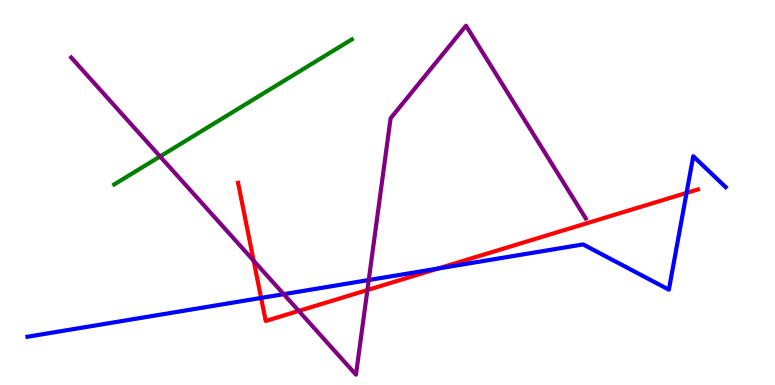[{'lines': ['blue', 'red'], 'intersections': [{'x': 3.37, 'y': 2.26}, {'x': 5.65, 'y': 3.03}, {'x': 8.86, 'y': 4.99}]}, {'lines': ['green', 'red'], 'intersections': []}, {'lines': ['purple', 'red'], 'intersections': [{'x': 3.27, 'y': 3.23}, {'x': 3.85, 'y': 1.92}, {'x': 4.74, 'y': 2.47}]}, {'lines': ['blue', 'green'], 'intersections': []}, {'lines': ['blue', 'purple'], 'intersections': [{'x': 3.66, 'y': 2.36}, {'x': 4.76, 'y': 2.73}]}, {'lines': ['green', 'purple'], 'intersections': [{'x': 2.07, 'y': 5.94}]}]